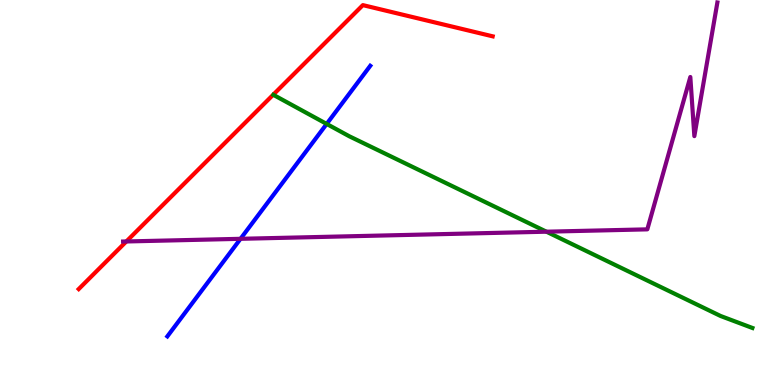[{'lines': ['blue', 'red'], 'intersections': []}, {'lines': ['green', 'red'], 'intersections': []}, {'lines': ['purple', 'red'], 'intersections': [{'x': 1.63, 'y': 3.73}]}, {'lines': ['blue', 'green'], 'intersections': [{'x': 4.22, 'y': 6.78}]}, {'lines': ['blue', 'purple'], 'intersections': [{'x': 3.1, 'y': 3.8}]}, {'lines': ['green', 'purple'], 'intersections': [{'x': 7.05, 'y': 3.98}]}]